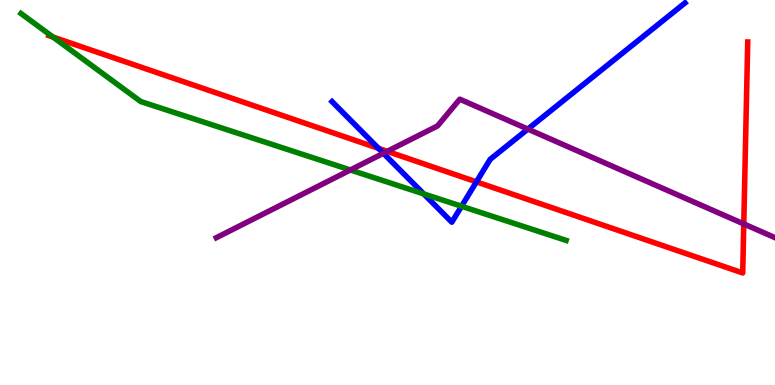[{'lines': ['blue', 'red'], 'intersections': [{'x': 4.88, 'y': 6.15}, {'x': 6.15, 'y': 5.28}]}, {'lines': ['green', 'red'], 'intersections': [{'x': 0.684, 'y': 9.04}]}, {'lines': ['purple', 'red'], 'intersections': [{'x': 5.0, 'y': 6.07}, {'x': 9.6, 'y': 4.18}]}, {'lines': ['blue', 'green'], 'intersections': [{'x': 5.47, 'y': 4.96}, {'x': 5.96, 'y': 4.64}]}, {'lines': ['blue', 'purple'], 'intersections': [{'x': 4.95, 'y': 6.02}, {'x': 6.81, 'y': 6.65}]}, {'lines': ['green', 'purple'], 'intersections': [{'x': 4.52, 'y': 5.59}]}]